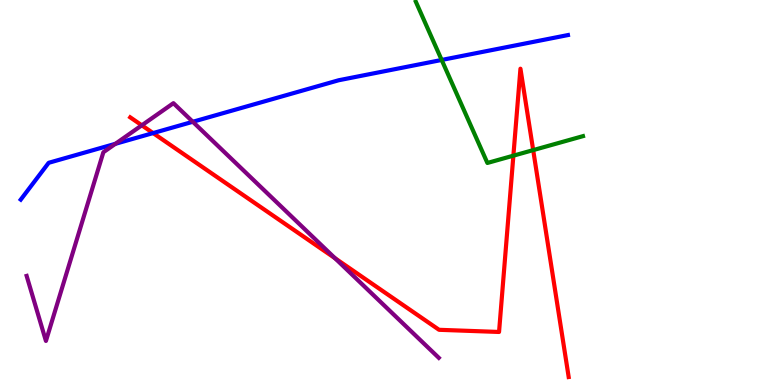[{'lines': ['blue', 'red'], 'intersections': [{'x': 1.98, 'y': 6.54}]}, {'lines': ['green', 'red'], 'intersections': [{'x': 6.62, 'y': 5.96}, {'x': 6.88, 'y': 6.1}]}, {'lines': ['purple', 'red'], 'intersections': [{'x': 1.83, 'y': 6.75}, {'x': 4.32, 'y': 3.29}]}, {'lines': ['blue', 'green'], 'intersections': [{'x': 5.7, 'y': 8.44}]}, {'lines': ['blue', 'purple'], 'intersections': [{'x': 1.49, 'y': 6.26}, {'x': 2.49, 'y': 6.84}]}, {'lines': ['green', 'purple'], 'intersections': []}]